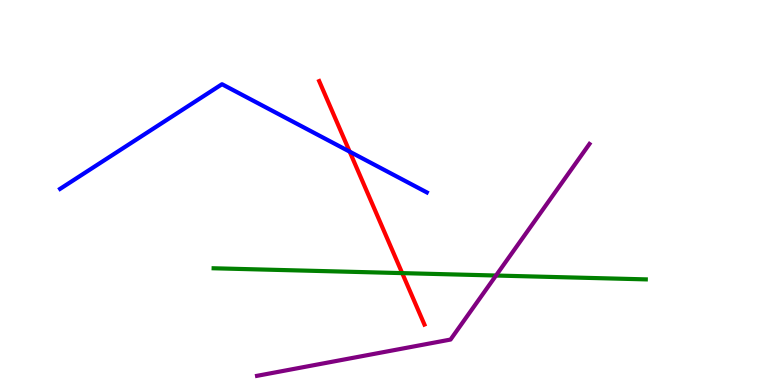[{'lines': ['blue', 'red'], 'intersections': [{'x': 4.51, 'y': 6.06}]}, {'lines': ['green', 'red'], 'intersections': [{'x': 5.19, 'y': 2.91}]}, {'lines': ['purple', 'red'], 'intersections': []}, {'lines': ['blue', 'green'], 'intersections': []}, {'lines': ['blue', 'purple'], 'intersections': []}, {'lines': ['green', 'purple'], 'intersections': [{'x': 6.4, 'y': 2.84}]}]